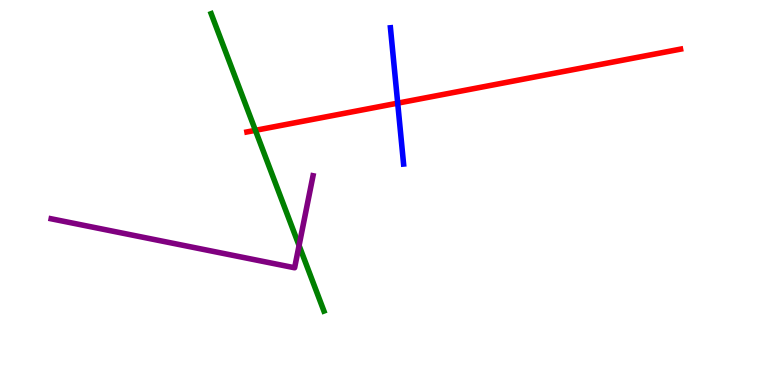[{'lines': ['blue', 'red'], 'intersections': [{'x': 5.13, 'y': 7.32}]}, {'lines': ['green', 'red'], 'intersections': [{'x': 3.3, 'y': 6.61}]}, {'lines': ['purple', 'red'], 'intersections': []}, {'lines': ['blue', 'green'], 'intersections': []}, {'lines': ['blue', 'purple'], 'intersections': []}, {'lines': ['green', 'purple'], 'intersections': [{'x': 3.86, 'y': 3.62}]}]